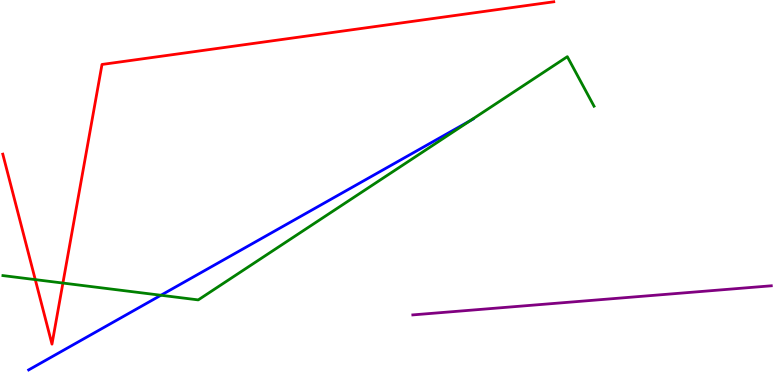[{'lines': ['blue', 'red'], 'intersections': []}, {'lines': ['green', 'red'], 'intersections': [{'x': 0.455, 'y': 2.74}, {'x': 0.812, 'y': 2.65}]}, {'lines': ['purple', 'red'], 'intersections': []}, {'lines': ['blue', 'green'], 'intersections': [{'x': 2.08, 'y': 2.33}, {'x': 6.07, 'y': 6.87}]}, {'lines': ['blue', 'purple'], 'intersections': []}, {'lines': ['green', 'purple'], 'intersections': []}]